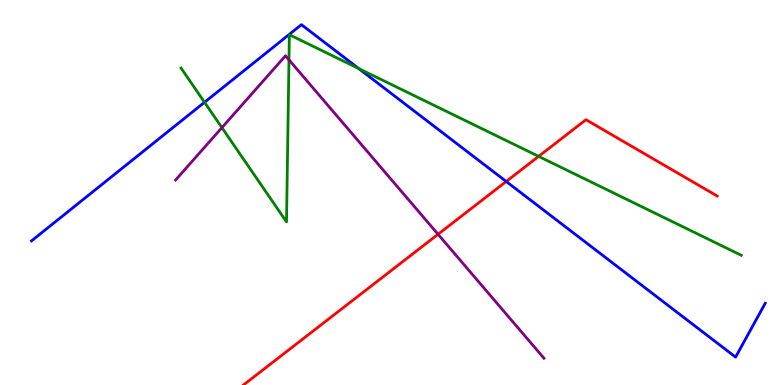[{'lines': ['blue', 'red'], 'intersections': [{'x': 6.53, 'y': 5.29}]}, {'lines': ['green', 'red'], 'intersections': [{'x': 6.95, 'y': 5.94}]}, {'lines': ['purple', 'red'], 'intersections': [{'x': 5.65, 'y': 3.92}]}, {'lines': ['blue', 'green'], 'intersections': [{'x': 2.64, 'y': 7.34}, {'x': 4.63, 'y': 8.22}]}, {'lines': ['blue', 'purple'], 'intersections': []}, {'lines': ['green', 'purple'], 'intersections': [{'x': 2.86, 'y': 6.68}, {'x': 3.73, 'y': 8.45}]}]